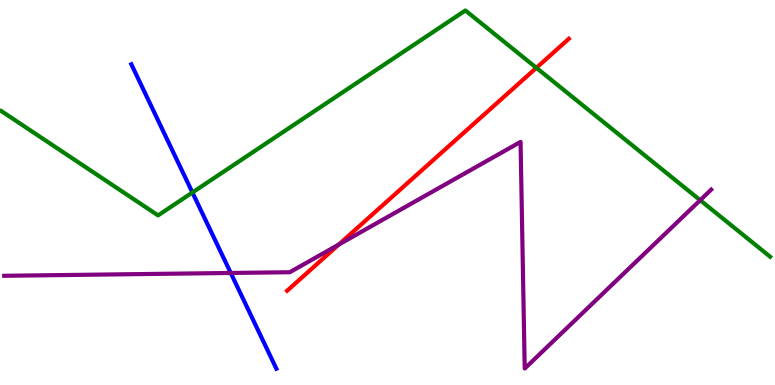[{'lines': ['blue', 'red'], 'intersections': []}, {'lines': ['green', 'red'], 'intersections': [{'x': 6.92, 'y': 8.24}]}, {'lines': ['purple', 'red'], 'intersections': [{'x': 4.37, 'y': 3.65}]}, {'lines': ['blue', 'green'], 'intersections': [{'x': 2.48, 'y': 5.0}]}, {'lines': ['blue', 'purple'], 'intersections': [{'x': 2.98, 'y': 2.91}]}, {'lines': ['green', 'purple'], 'intersections': [{'x': 9.03, 'y': 4.8}]}]